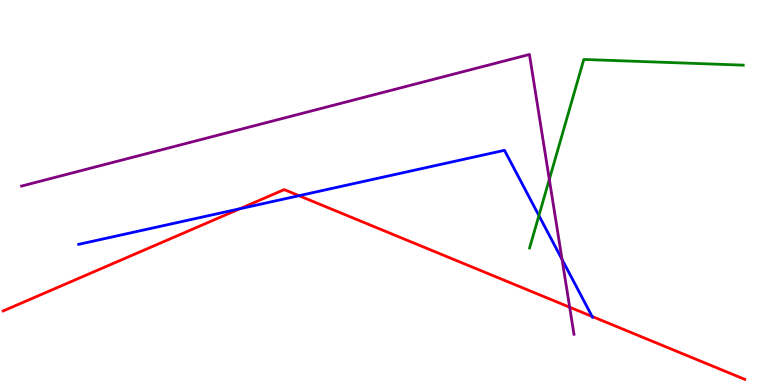[{'lines': ['blue', 'red'], 'intersections': [{'x': 3.1, 'y': 4.58}, {'x': 3.86, 'y': 4.92}, {'x': 7.64, 'y': 1.78}]}, {'lines': ['green', 'red'], 'intersections': []}, {'lines': ['purple', 'red'], 'intersections': [{'x': 7.35, 'y': 2.02}]}, {'lines': ['blue', 'green'], 'intersections': [{'x': 6.95, 'y': 4.4}]}, {'lines': ['blue', 'purple'], 'intersections': [{'x': 7.25, 'y': 3.26}]}, {'lines': ['green', 'purple'], 'intersections': [{'x': 7.09, 'y': 5.34}]}]